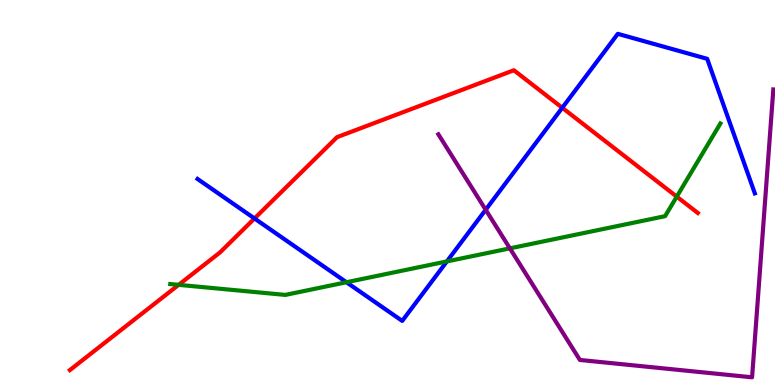[{'lines': ['blue', 'red'], 'intersections': [{'x': 3.28, 'y': 4.33}, {'x': 7.26, 'y': 7.2}]}, {'lines': ['green', 'red'], 'intersections': [{'x': 2.31, 'y': 2.6}, {'x': 8.73, 'y': 4.89}]}, {'lines': ['purple', 'red'], 'intersections': []}, {'lines': ['blue', 'green'], 'intersections': [{'x': 4.47, 'y': 2.67}, {'x': 5.77, 'y': 3.21}]}, {'lines': ['blue', 'purple'], 'intersections': [{'x': 6.27, 'y': 4.55}]}, {'lines': ['green', 'purple'], 'intersections': [{'x': 6.58, 'y': 3.55}]}]